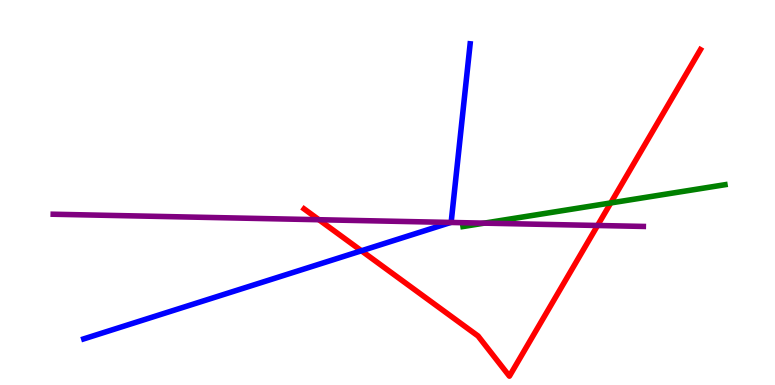[{'lines': ['blue', 'red'], 'intersections': [{'x': 4.66, 'y': 3.49}]}, {'lines': ['green', 'red'], 'intersections': [{'x': 7.88, 'y': 4.73}]}, {'lines': ['purple', 'red'], 'intersections': [{'x': 4.11, 'y': 4.29}, {'x': 7.71, 'y': 4.14}]}, {'lines': ['blue', 'green'], 'intersections': []}, {'lines': ['blue', 'purple'], 'intersections': [{'x': 5.82, 'y': 4.22}]}, {'lines': ['green', 'purple'], 'intersections': [{'x': 6.25, 'y': 4.2}]}]